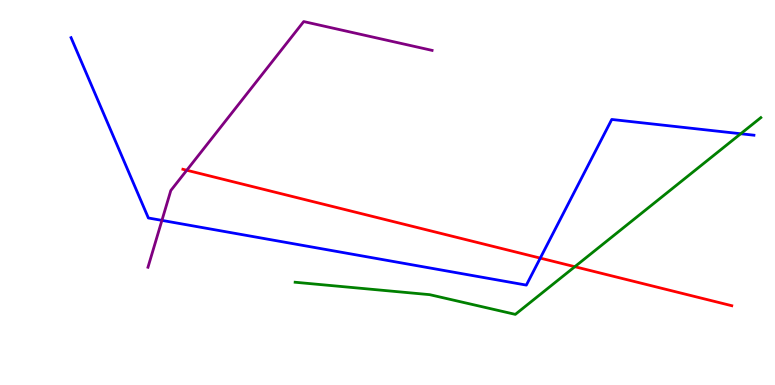[{'lines': ['blue', 'red'], 'intersections': [{'x': 6.97, 'y': 3.3}]}, {'lines': ['green', 'red'], 'intersections': [{'x': 7.42, 'y': 3.07}]}, {'lines': ['purple', 'red'], 'intersections': [{'x': 2.41, 'y': 5.58}]}, {'lines': ['blue', 'green'], 'intersections': [{'x': 9.56, 'y': 6.53}]}, {'lines': ['blue', 'purple'], 'intersections': [{'x': 2.09, 'y': 4.28}]}, {'lines': ['green', 'purple'], 'intersections': []}]